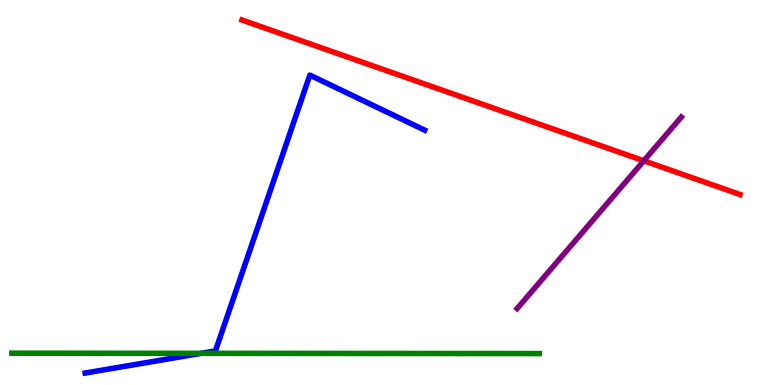[{'lines': ['blue', 'red'], 'intersections': []}, {'lines': ['green', 'red'], 'intersections': []}, {'lines': ['purple', 'red'], 'intersections': [{'x': 8.31, 'y': 5.82}]}, {'lines': ['blue', 'green'], 'intersections': [{'x': 2.59, 'y': 0.823}]}, {'lines': ['blue', 'purple'], 'intersections': []}, {'lines': ['green', 'purple'], 'intersections': []}]